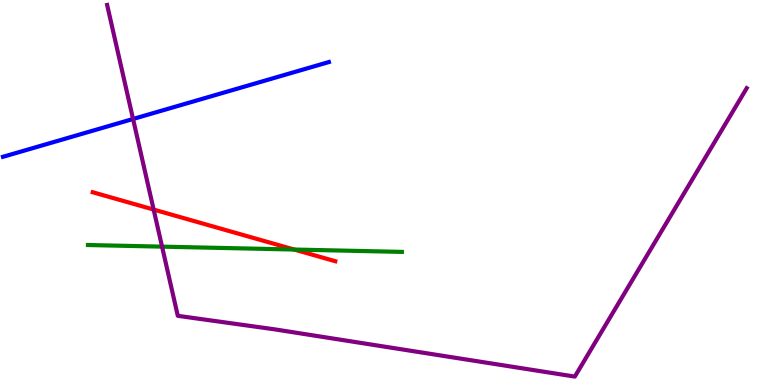[{'lines': ['blue', 'red'], 'intersections': []}, {'lines': ['green', 'red'], 'intersections': [{'x': 3.8, 'y': 3.52}]}, {'lines': ['purple', 'red'], 'intersections': [{'x': 1.98, 'y': 4.56}]}, {'lines': ['blue', 'green'], 'intersections': []}, {'lines': ['blue', 'purple'], 'intersections': [{'x': 1.72, 'y': 6.91}]}, {'lines': ['green', 'purple'], 'intersections': [{'x': 2.09, 'y': 3.59}]}]